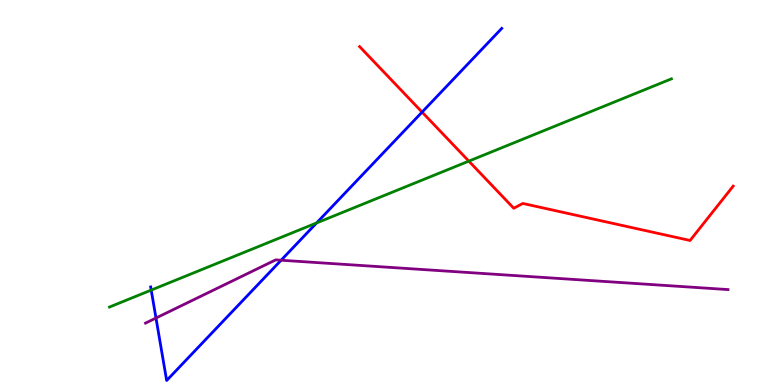[{'lines': ['blue', 'red'], 'intersections': [{'x': 5.45, 'y': 7.09}]}, {'lines': ['green', 'red'], 'intersections': [{'x': 6.05, 'y': 5.81}]}, {'lines': ['purple', 'red'], 'intersections': []}, {'lines': ['blue', 'green'], 'intersections': [{'x': 1.95, 'y': 2.46}, {'x': 4.09, 'y': 4.21}]}, {'lines': ['blue', 'purple'], 'intersections': [{'x': 2.01, 'y': 1.74}, {'x': 3.63, 'y': 3.24}]}, {'lines': ['green', 'purple'], 'intersections': []}]